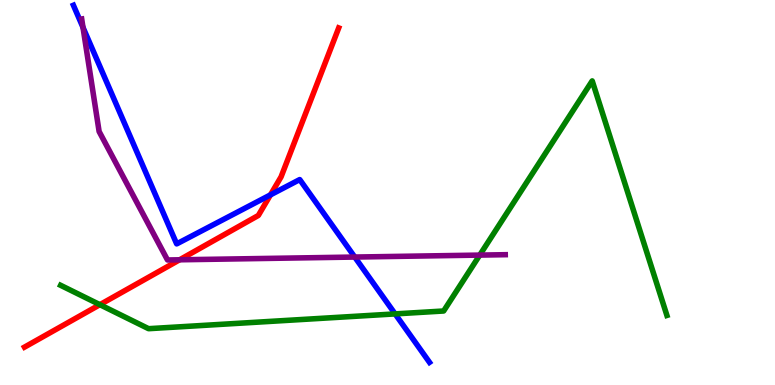[{'lines': ['blue', 'red'], 'intersections': [{'x': 3.49, 'y': 4.94}]}, {'lines': ['green', 'red'], 'intersections': [{'x': 1.29, 'y': 2.09}]}, {'lines': ['purple', 'red'], 'intersections': [{'x': 2.32, 'y': 3.25}]}, {'lines': ['blue', 'green'], 'intersections': [{'x': 5.1, 'y': 1.85}]}, {'lines': ['blue', 'purple'], 'intersections': [{'x': 1.07, 'y': 9.29}, {'x': 4.58, 'y': 3.32}]}, {'lines': ['green', 'purple'], 'intersections': [{'x': 6.19, 'y': 3.37}]}]